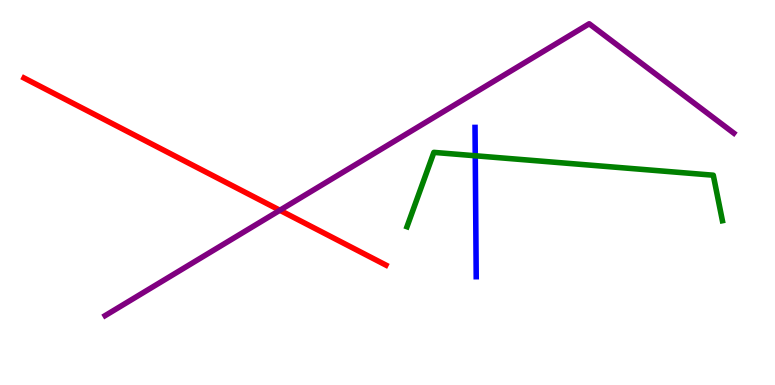[{'lines': ['blue', 'red'], 'intersections': []}, {'lines': ['green', 'red'], 'intersections': []}, {'lines': ['purple', 'red'], 'intersections': [{'x': 3.61, 'y': 4.54}]}, {'lines': ['blue', 'green'], 'intersections': [{'x': 6.13, 'y': 5.95}]}, {'lines': ['blue', 'purple'], 'intersections': []}, {'lines': ['green', 'purple'], 'intersections': []}]